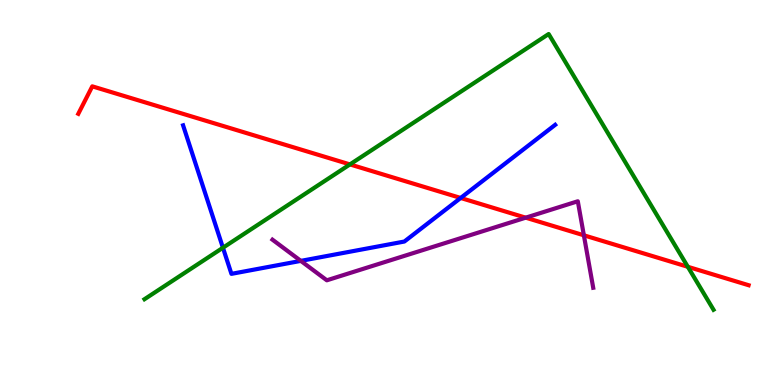[{'lines': ['blue', 'red'], 'intersections': [{'x': 5.94, 'y': 4.86}]}, {'lines': ['green', 'red'], 'intersections': [{'x': 4.52, 'y': 5.73}, {'x': 8.88, 'y': 3.07}]}, {'lines': ['purple', 'red'], 'intersections': [{'x': 6.78, 'y': 4.35}, {'x': 7.53, 'y': 3.89}]}, {'lines': ['blue', 'green'], 'intersections': [{'x': 2.88, 'y': 3.57}]}, {'lines': ['blue', 'purple'], 'intersections': [{'x': 3.88, 'y': 3.22}]}, {'lines': ['green', 'purple'], 'intersections': []}]